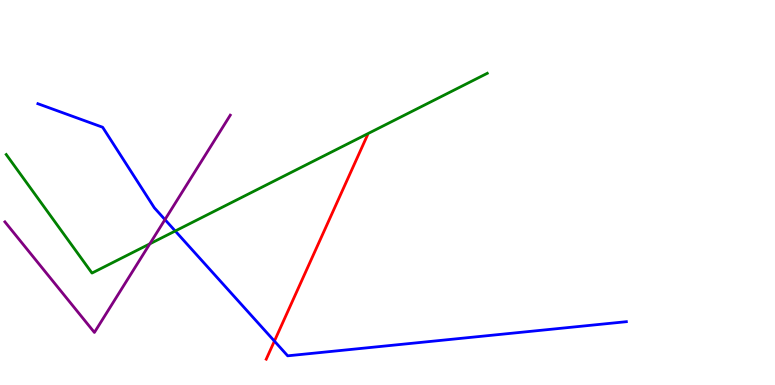[{'lines': ['blue', 'red'], 'intersections': [{'x': 3.54, 'y': 1.14}]}, {'lines': ['green', 'red'], 'intersections': []}, {'lines': ['purple', 'red'], 'intersections': []}, {'lines': ['blue', 'green'], 'intersections': [{'x': 2.26, 'y': 4.0}]}, {'lines': ['blue', 'purple'], 'intersections': [{'x': 2.13, 'y': 4.3}]}, {'lines': ['green', 'purple'], 'intersections': [{'x': 1.93, 'y': 3.67}]}]